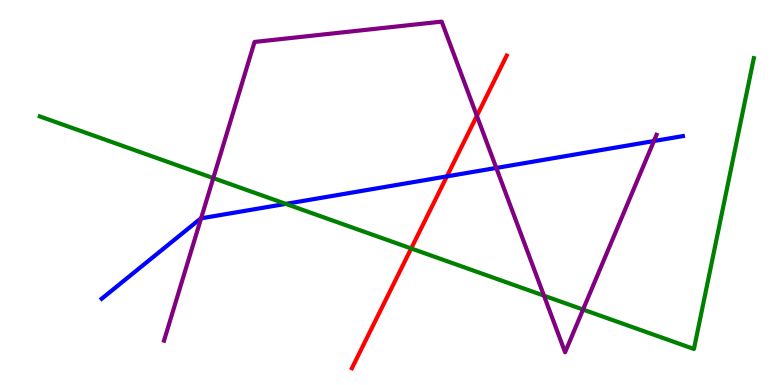[{'lines': ['blue', 'red'], 'intersections': [{'x': 5.77, 'y': 5.42}]}, {'lines': ['green', 'red'], 'intersections': [{'x': 5.31, 'y': 3.55}]}, {'lines': ['purple', 'red'], 'intersections': [{'x': 6.15, 'y': 6.99}]}, {'lines': ['blue', 'green'], 'intersections': [{'x': 3.69, 'y': 4.7}]}, {'lines': ['blue', 'purple'], 'intersections': [{'x': 2.59, 'y': 4.33}, {'x': 6.4, 'y': 5.64}, {'x': 8.44, 'y': 6.34}]}, {'lines': ['green', 'purple'], 'intersections': [{'x': 2.75, 'y': 5.37}, {'x': 7.02, 'y': 2.32}, {'x': 7.52, 'y': 1.96}]}]